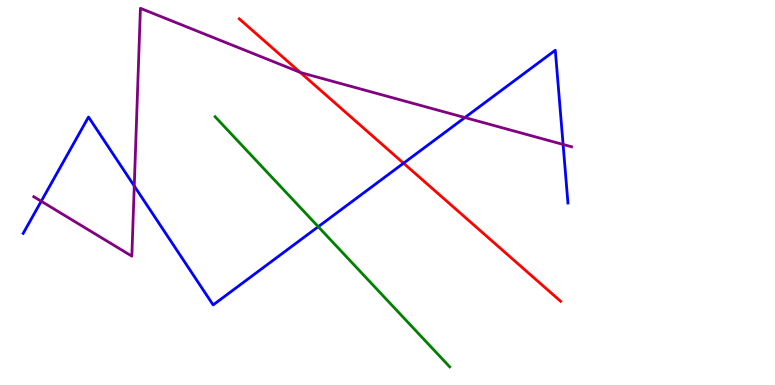[{'lines': ['blue', 'red'], 'intersections': [{'x': 5.21, 'y': 5.76}]}, {'lines': ['green', 'red'], 'intersections': []}, {'lines': ['purple', 'red'], 'intersections': [{'x': 3.87, 'y': 8.12}]}, {'lines': ['blue', 'green'], 'intersections': [{'x': 4.11, 'y': 4.11}]}, {'lines': ['blue', 'purple'], 'intersections': [{'x': 0.532, 'y': 4.77}, {'x': 1.73, 'y': 5.17}, {'x': 6.0, 'y': 6.95}, {'x': 7.27, 'y': 6.25}]}, {'lines': ['green', 'purple'], 'intersections': []}]